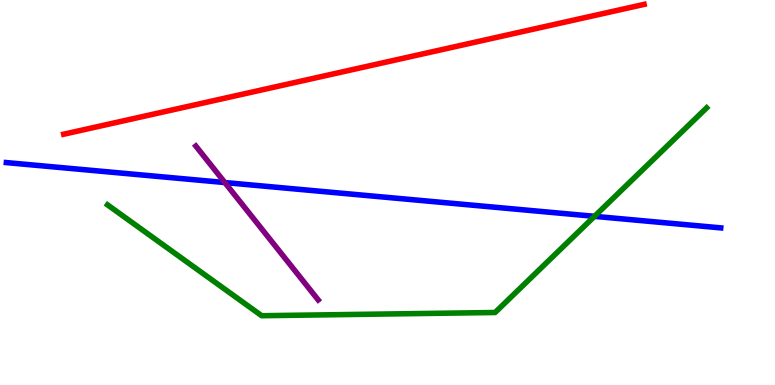[{'lines': ['blue', 'red'], 'intersections': []}, {'lines': ['green', 'red'], 'intersections': []}, {'lines': ['purple', 'red'], 'intersections': []}, {'lines': ['blue', 'green'], 'intersections': [{'x': 7.67, 'y': 4.38}]}, {'lines': ['blue', 'purple'], 'intersections': [{'x': 2.9, 'y': 5.26}]}, {'lines': ['green', 'purple'], 'intersections': []}]